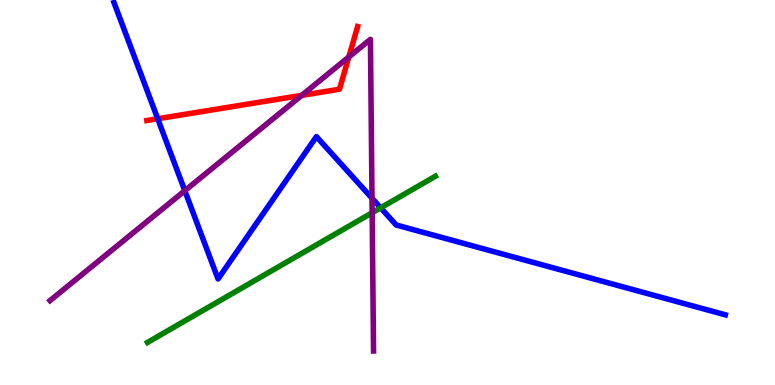[{'lines': ['blue', 'red'], 'intersections': [{'x': 2.04, 'y': 6.92}]}, {'lines': ['green', 'red'], 'intersections': []}, {'lines': ['purple', 'red'], 'intersections': [{'x': 3.89, 'y': 7.52}, {'x': 4.5, 'y': 8.52}]}, {'lines': ['blue', 'green'], 'intersections': [{'x': 4.91, 'y': 4.6}]}, {'lines': ['blue', 'purple'], 'intersections': [{'x': 2.38, 'y': 5.05}, {'x': 4.8, 'y': 4.85}]}, {'lines': ['green', 'purple'], 'intersections': [{'x': 4.8, 'y': 4.47}]}]